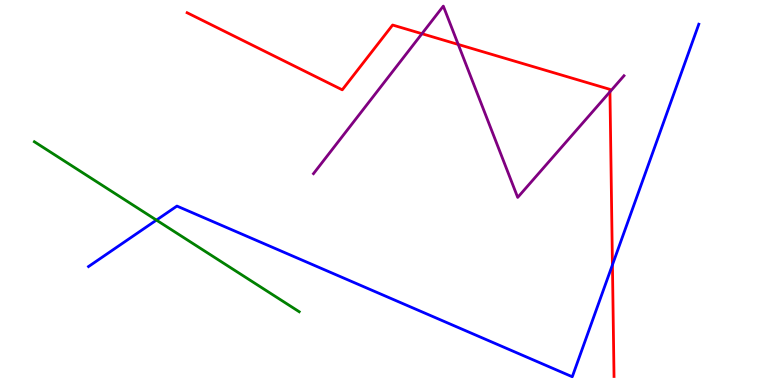[{'lines': ['blue', 'red'], 'intersections': [{'x': 7.9, 'y': 3.12}]}, {'lines': ['green', 'red'], 'intersections': []}, {'lines': ['purple', 'red'], 'intersections': [{'x': 5.44, 'y': 9.12}, {'x': 5.91, 'y': 8.85}, {'x': 7.87, 'y': 7.62}]}, {'lines': ['blue', 'green'], 'intersections': [{'x': 2.02, 'y': 4.28}]}, {'lines': ['blue', 'purple'], 'intersections': []}, {'lines': ['green', 'purple'], 'intersections': []}]